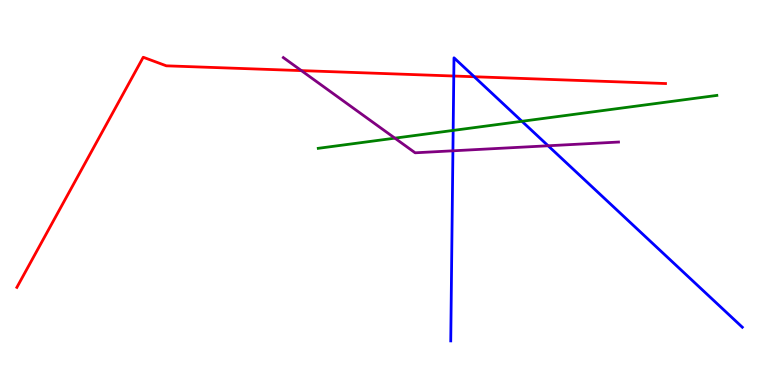[{'lines': ['blue', 'red'], 'intersections': [{'x': 5.86, 'y': 8.03}, {'x': 6.12, 'y': 8.01}]}, {'lines': ['green', 'red'], 'intersections': []}, {'lines': ['purple', 'red'], 'intersections': [{'x': 3.89, 'y': 8.17}]}, {'lines': ['blue', 'green'], 'intersections': [{'x': 5.85, 'y': 6.61}, {'x': 6.73, 'y': 6.85}]}, {'lines': ['blue', 'purple'], 'intersections': [{'x': 5.84, 'y': 6.08}, {'x': 7.07, 'y': 6.21}]}, {'lines': ['green', 'purple'], 'intersections': [{'x': 5.1, 'y': 6.41}]}]